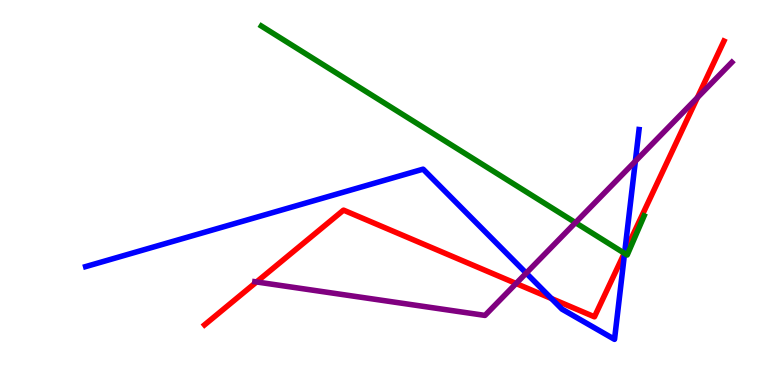[{'lines': ['blue', 'red'], 'intersections': [{'x': 7.12, 'y': 2.25}, {'x': 8.06, 'y': 3.44}]}, {'lines': ['green', 'red'], 'intersections': [{'x': 8.06, 'y': 3.42}]}, {'lines': ['purple', 'red'], 'intersections': [{'x': 3.31, 'y': 2.68}, {'x': 6.66, 'y': 2.64}, {'x': 9.0, 'y': 7.46}]}, {'lines': ['blue', 'green'], 'intersections': [{'x': 8.06, 'y': 3.42}]}, {'lines': ['blue', 'purple'], 'intersections': [{'x': 6.79, 'y': 2.91}, {'x': 8.2, 'y': 5.81}]}, {'lines': ['green', 'purple'], 'intersections': [{'x': 7.43, 'y': 4.22}]}]